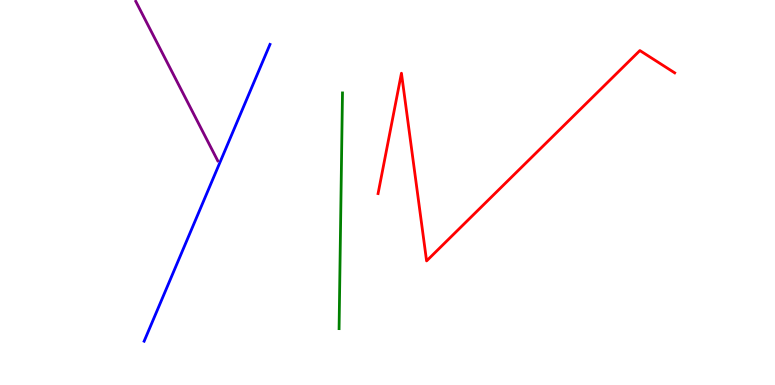[{'lines': ['blue', 'red'], 'intersections': []}, {'lines': ['green', 'red'], 'intersections': []}, {'lines': ['purple', 'red'], 'intersections': []}, {'lines': ['blue', 'green'], 'intersections': []}, {'lines': ['blue', 'purple'], 'intersections': []}, {'lines': ['green', 'purple'], 'intersections': []}]